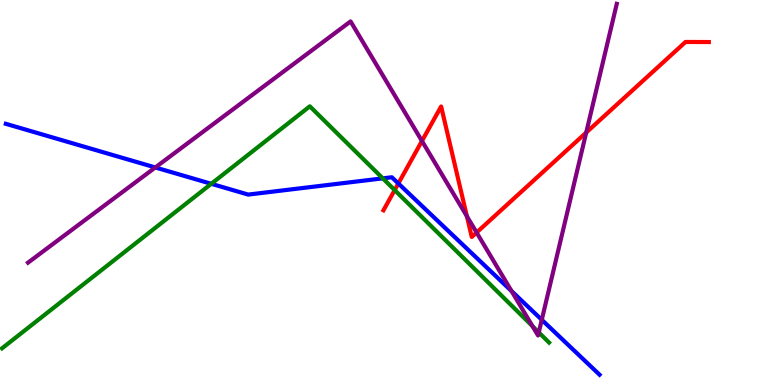[{'lines': ['blue', 'red'], 'intersections': [{'x': 5.14, 'y': 5.23}]}, {'lines': ['green', 'red'], 'intersections': [{'x': 5.09, 'y': 5.06}]}, {'lines': ['purple', 'red'], 'intersections': [{'x': 5.44, 'y': 6.34}, {'x': 6.02, 'y': 4.38}, {'x': 6.15, 'y': 3.96}, {'x': 7.56, 'y': 6.56}]}, {'lines': ['blue', 'green'], 'intersections': [{'x': 2.73, 'y': 5.23}, {'x': 4.94, 'y': 5.37}]}, {'lines': ['blue', 'purple'], 'intersections': [{'x': 2.0, 'y': 5.65}, {'x': 6.6, 'y': 2.44}, {'x': 6.99, 'y': 1.69}]}, {'lines': ['green', 'purple'], 'intersections': [{'x': 6.87, 'y': 1.53}, {'x': 6.95, 'y': 1.37}]}]